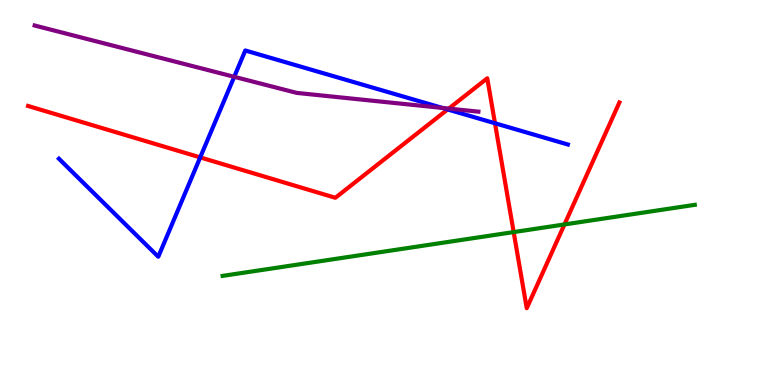[{'lines': ['blue', 'red'], 'intersections': [{'x': 2.58, 'y': 5.91}, {'x': 5.78, 'y': 7.16}, {'x': 6.39, 'y': 6.8}]}, {'lines': ['green', 'red'], 'intersections': [{'x': 6.63, 'y': 3.97}, {'x': 7.28, 'y': 4.17}]}, {'lines': ['purple', 'red'], 'intersections': [{'x': 5.79, 'y': 7.18}]}, {'lines': ['blue', 'green'], 'intersections': []}, {'lines': ['blue', 'purple'], 'intersections': [{'x': 3.02, 'y': 8.0}, {'x': 5.71, 'y': 7.2}]}, {'lines': ['green', 'purple'], 'intersections': []}]